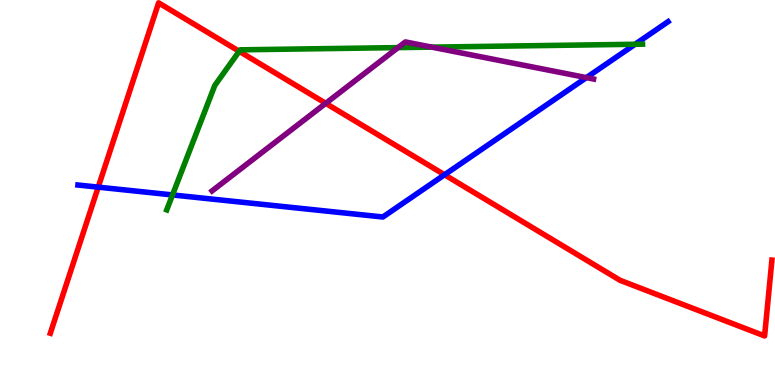[{'lines': ['blue', 'red'], 'intersections': [{'x': 1.27, 'y': 5.14}, {'x': 5.74, 'y': 5.46}]}, {'lines': ['green', 'red'], 'intersections': [{'x': 3.09, 'y': 8.67}]}, {'lines': ['purple', 'red'], 'intersections': [{'x': 4.2, 'y': 7.32}]}, {'lines': ['blue', 'green'], 'intersections': [{'x': 2.23, 'y': 4.94}, {'x': 8.19, 'y': 8.85}]}, {'lines': ['blue', 'purple'], 'intersections': [{'x': 7.57, 'y': 7.98}]}, {'lines': ['green', 'purple'], 'intersections': [{'x': 5.14, 'y': 8.76}, {'x': 5.57, 'y': 8.78}]}]